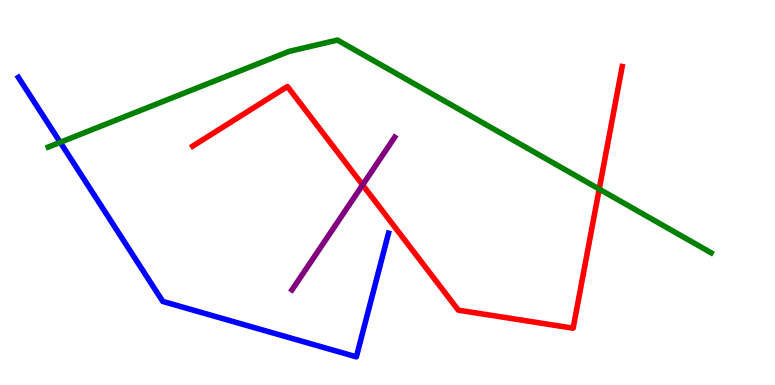[{'lines': ['blue', 'red'], 'intersections': []}, {'lines': ['green', 'red'], 'intersections': [{'x': 7.73, 'y': 5.09}]}, {'lines': ['purple', 'red'], 'intersections': [{'x': 4.68, 'y': 5.2}]}, {'lines': ['blue', 'green'], 'intersections': [{'x': 0.777, 'y': 6.3}]}, {'lines': ['blue', 'purple'], 'intersections': []}, {'lines': ['green', 'purple'], 'intersections': []}]